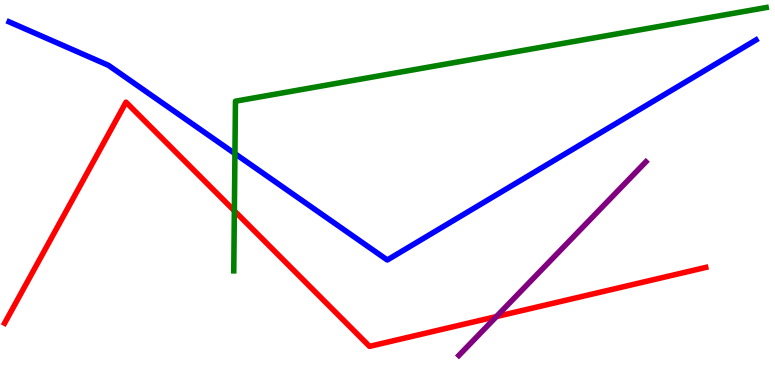[{'lines': ['blue', 'red'], 'intersections': []}, {'lines': ['green', 'red'], 'intersections': [{'x': 3.02, 'y': 4.52}]}, {'lines': ['purple', 'red'], 'intersections': [{'x': 6.41, 'y': 1.78}]}, {'lines': ['blue', 'green'], 'intersections': [{'x': 3.03, 'y': 6.01}]}, {'lines': ['blue', 'purple'], 'intersections': []}, {'lines': ['green', 'purple'], 'intersections': []}]